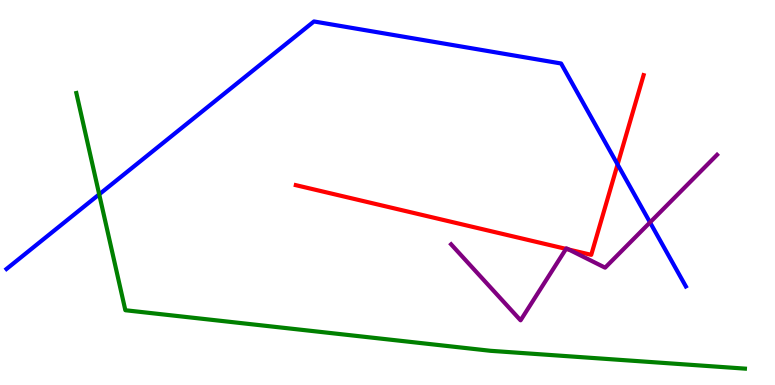[{'lines': ['blue', 'red'], 'intersections': [{'x': 7.97, 'y': 5.73}]}, {'lines': ['green', 'red'], 'intersections': []}, {'lines': ['purple', 'red'], 'intersections': [{'x': 7.3, 'y': 3.54}, {'x': 7.34, 'y': 3.52}]}, {'lines': ['blue', 'green'], 'intersections': [{'x': 1.28, 'y': 4.95}]}, {'lines': ['blue', 'purple'], 'intersections': [{'x': 8.39, 'y': 4.22}]}, {'lines': ['green', 'purple'], 'intersections': []}]